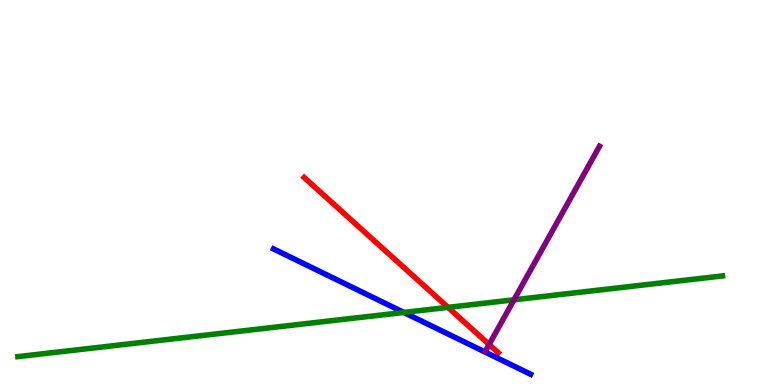[{'lines': ['blue', 'red'], 'intersections': []}, {'lines': ['green', 'red'], 'intersections': [{'x': 5.78, 'y': 2.02}]}, {'lines': ['purple', 'red'], 'intersections': [{'x': 6.31, 'y': 1.05}]}, {'lines': ['blue', 'green'], 'intersections': [{'x': 5.21, 'y': 1.89}]}, {'lines': ['blue', 'purple'], 'intersections': []}, {'lines': ['green', 'purple'], 'intersections': [{'x': 6.63, 'y': 2.21}]}]